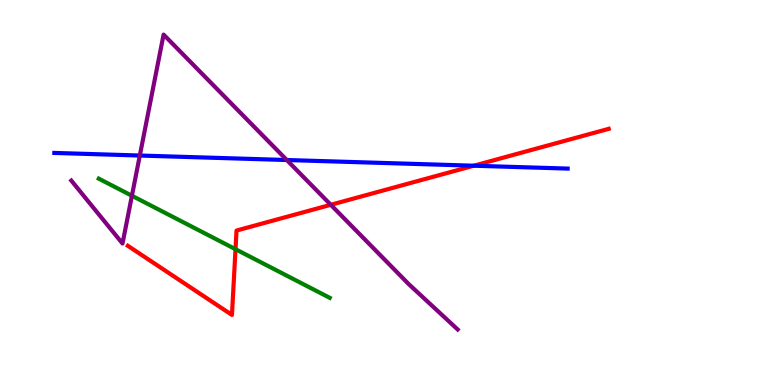[{'lines': ['blue', 'red'], 'intersections': [{'x': 6.11, 'y': 5.7}]}, {'lines': ['green', 'red'], 'intersections': [{'x': 3.04, 'y': 3.53}]}, {'lines': ['purple', 'red'], 'intersections': [{'x': 4.27, 'y': 4.68}]}, {'lines': ['blue', 'green'], 'intersections': []}, {'lines': ['blue', 'purple'], 'intersections': [{'x': 1.8, 'y': 5.96}, {'x': 3.7, 'y': 5.84}]}, {'lines': ['green', 'purple'], 'intersections': [{'x': 1.7, 'y': 4.92}]}]